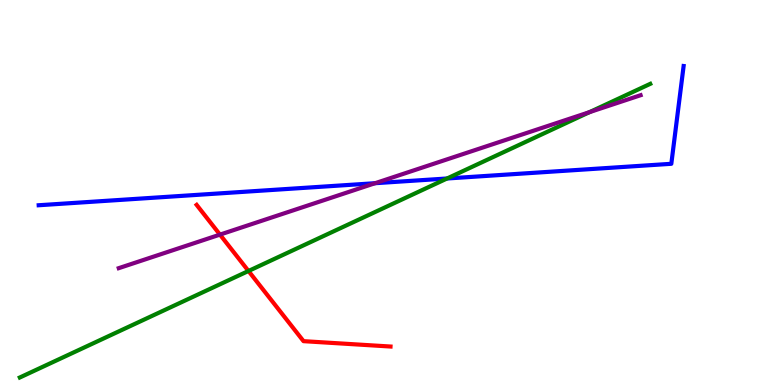[{'lines': ['blue', 'red'], 'intersections': []}, {'lines': ['green', 'red'], 'intersections': [{'x': 3.21, 'y': 2.96}]}, {'lines': ['purple', 'red'], 'intersections': [{'x': 2.84, 'y': 3.91}]}, {'lines': ['blue', 'green'], 'intersections': [{'x': 5.77, 'y': 5.36}]}, {'lines': ['blue', 'purple'], 'intersections': [{'x': 4.84, 'y': 5.24}]}, {'lines': ['green', 'purple'], 'intersections': [{'x': 7.61, 'y': 7.09}]}]